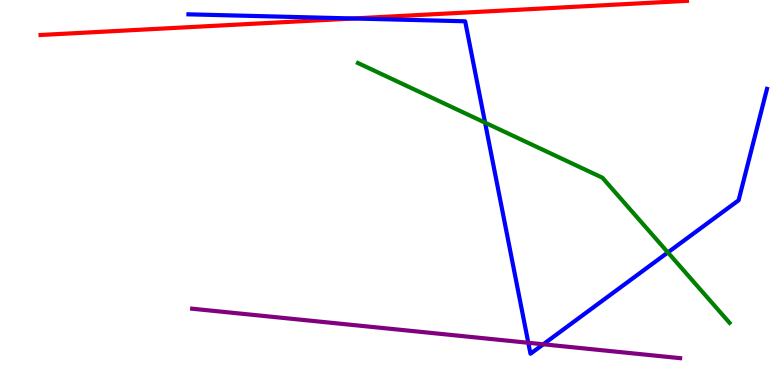[{'lines': ['blue', 'red'], 'intersections': [{'x': 4.56, 'y': 9.52}]}, {'lines': ['green', 'red'], 'intersections': []}, {'lines': ['purple', 'red'], 'intersections': []}, {'lines': ['blue', 'green'], 'intersections': [{'x': 6.26, 'y': 6.81}, {'x': 8.62, 'y': 3.44}]}, {'lines': ['blue', 'purple'], 'intersections': [{'x': 6.82, 'y': 1.1}, {'x': 7.01, 'y': 1.06}]}, {'lines': ['green', 'purple'], 'intersections': []}]